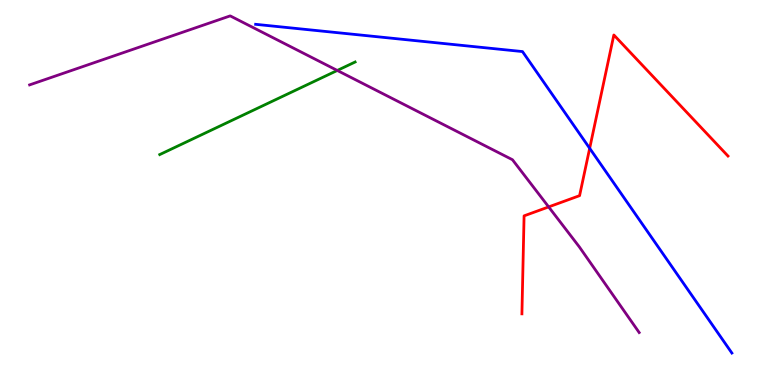[{'lines': ['blue', 'red'], 'intersections': [{'x': 7.61, 'y': 6.15}]}, {'lines': ['green', 'red'], 'intersections': []}, {'lines': ['purple', 'red'], 'intersections': [{'x': 7.08, 'y': 4.63}]}, {'lines': ['blue', 'green'], 'intersections': []}, {'lines': ['blue', 'purple'], 'intersections': []}, {'lines': ['green', 'purple'], 'intersections': [{'x': 4.35, 'y': 8.17}]}]